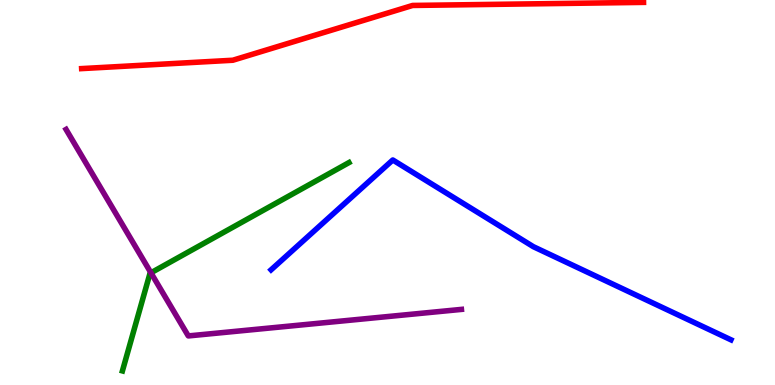[{'lines': ['blue', 'red'], 'intersections': []}, {'lines': ['green', 'red'], 'intersections': []}, {'lines': ['purple', 'red'], 'intersections': []}, {'lines': ['blue', 'green'], 'intersections': []}, {'lines': ['blue', 'purple'], 'intersections': []}, {'lines': ['green', 'purple'], 'intersections': [{'x': 1.95, 'y': 2.91}]}]